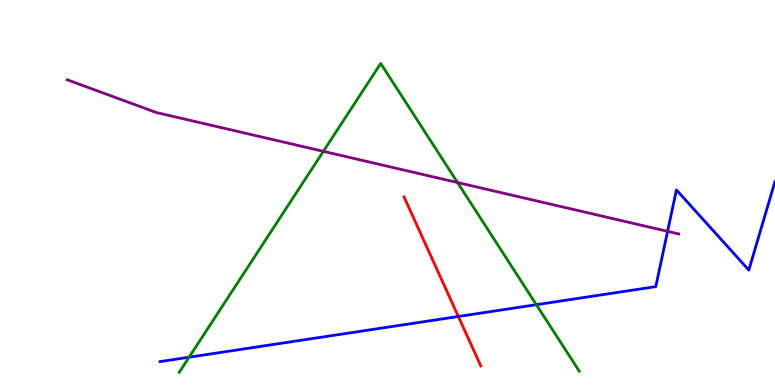[{'lines': ['blue', 'red'], 'intersections': [{'x': 5.91, 'y': 1.78}]}, {'lines': ['green', 'red'], 'intersections': []}, {'lines': ['purple', 'red'], 'intersections': []}, {'lines': ['blue', 'green'], 'intersections': [{'x': 2.44, 'y': 0.722}, {'x': 6.92, 'y': 2.09}]}, {'lines': ['blue', 'purple'], 'intersections': [{'x': 8.61, 'y': 3.99}]}, {'lines': ['green', 'purple'], 'intersections': [{'x': 4.17, 'y': 6.07}, {'x': 5.9, 'y': 5.26}]}]